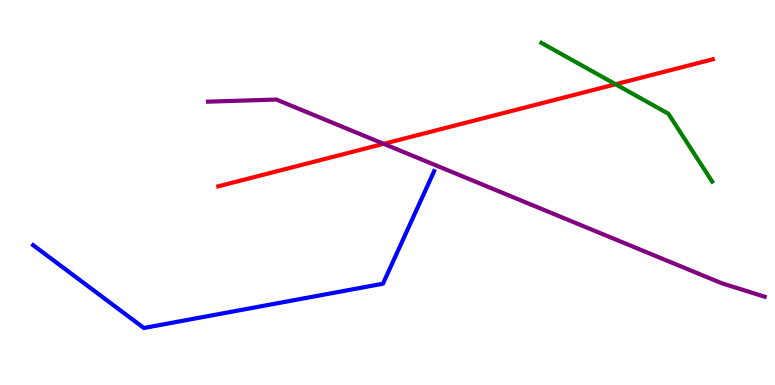[{'lines': ['blue', 'red'], 'intersections': []}, {'lines': ['green', 'red'], 'intersections': [{'x': 7.94, 'y': 7.81}]}, {'lines': ['purple', 'red'], 'intersections': [{'x': 4.95, 'y': 6.26}]}, {'lines': ['blue', 'green'], 'intersections': []}, {'lines': ['blue', 'purple'], 'intersections': []}, {'lines': ['green', 'purple'], 'intersections': []}]